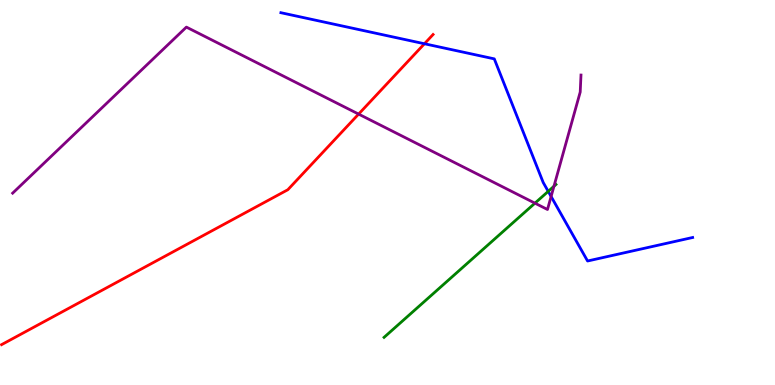[{'lines': ['blue', 'red'], 'intersections': [{'x': 5.48, 'y': 8.86}]}, {'lines': ['green', 'red'], 'intersections': []}, {'lines': ['purple', 'red'], 'intersections': [{'x': 4.63, 'y': 7.04}]}, {'lines': ['blue', 'green'], 'intersections': [{'x': 7.07, 'y': 5.03}]}, {'lines': ['blue', 'purple'], 'intersections': [{'x': 7.11, 'y': 4.9}]}, {'lines': ['green', 'purple'], 'intersections': [{'x': 6.9, 'y': 4.72}, {'x': 7.15, 'y': 5.16}]}]